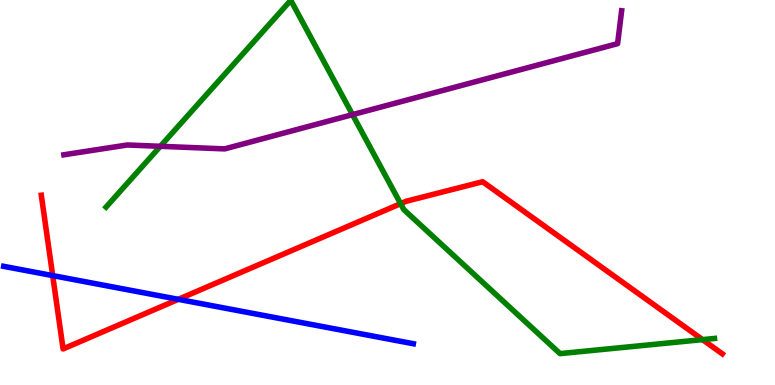[{'lines': ['blue', 'red'], 'intersections': [{'x': 0.68, 'y': 2.84}, {'x': 2.3, 'y': 2.23}]}, {'lines': ['green', 'red'], 'intersections': [{'x': 5.17, 'y': 4.71}, {'x': 9.06, 'y': 1.18}]}, {'lines': ['purple', 'red'], 'intersections': []}, {'lines': ['blue', 'green'], 'intersections': []}, {'lines': ['blue', 'purple'], 'intersections': []}, {'lines': ['green', 'purple'], 'intersections': [{'x': 2.07, 'y': 6.2}, {'x': 4.55, 'y': 7.02}]}]